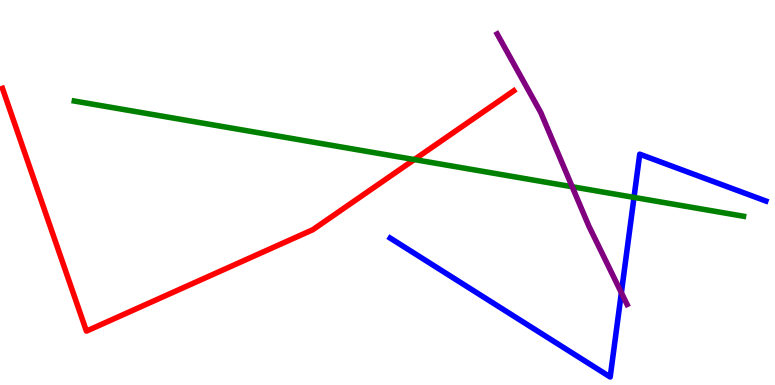[{'lines': ['blue', 'red'], 'intersections': []}, {'lines': ['green', 'red'], 'intersections': [{'x': 5.35, 'y': 5.86}]}, {'lines': ['purple', 'red'], 'intersections': []}, {'lines': ['blue', 'green'], 'intersections': [{'x': 8.18, 'y': 4.87}]}, {'lines': ['blue', 'purple'], 'intersections': [{'x': 8.02, 'y': 2.4}]}, {'lines': ['green', 'purple'], 'intersections': [{'x': 7.38, 'y': 5.15}]}]